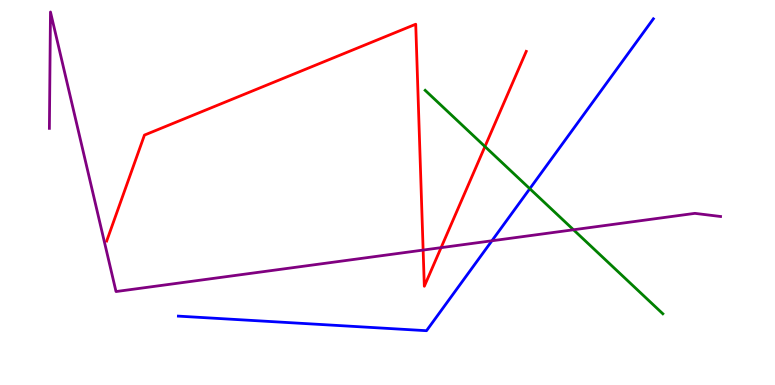[{'lines': ['blue', 'red'], 'intersections': []}, {'lines': ['green', 'red'], 'intersections': [{'x': 6.26, 'y': 6.19}]}, {'lines': ['purple', 'red'], 'intersections': [{'x': 5.46, 'y': 3.5}, {'x': 5.69, 'y': 3.57}]}, {'lines': ['blue', 'green'], 'intersections': [{'x': 6.84, 'y': 5.1}]}, {'lines': ['blue', 'purple'], 'intersections': [{'x': 6.35, 'y': 3.75}]}, {'lines': ['green', 'purple'], 'intersections': [{'x': 7.4, 'y': 4.03}]}]